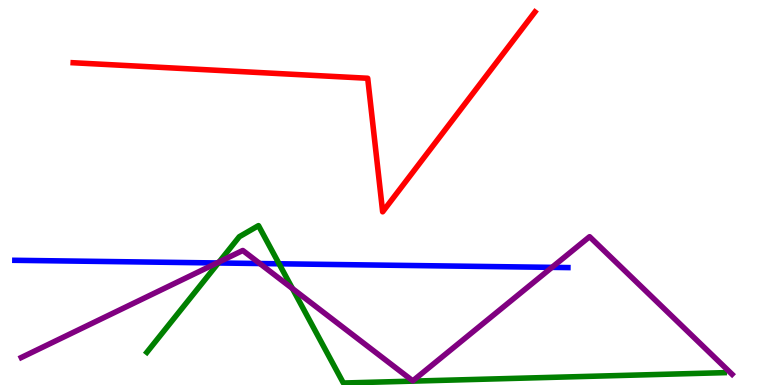[{'lines': ['blue', 'red'], 'intersections': []}, {'lines': ['green', 'red'], 'intersections': []}, {'lines': ['purple', 'red'], 'intersections': []}, {'lines': ['blue', 'green'], 'intersections': [{'x': 2.82, 'y': 3.17}, {'x': 3.6, 'y': 3.15}]}, {'lines': ['blue', 'purple'], 'intersections': [{'x': 2.8, 'y': 3.17}, {'x': 3.35, 'y': 3.16}, {'x': 7.12, 'y': 3.06}]}, {'lines': ['green', 'purple'], 'intersections': [{'x': 2.83, 'y': 3.2}, {'x': 3.77, 'y': 2.51}]}]